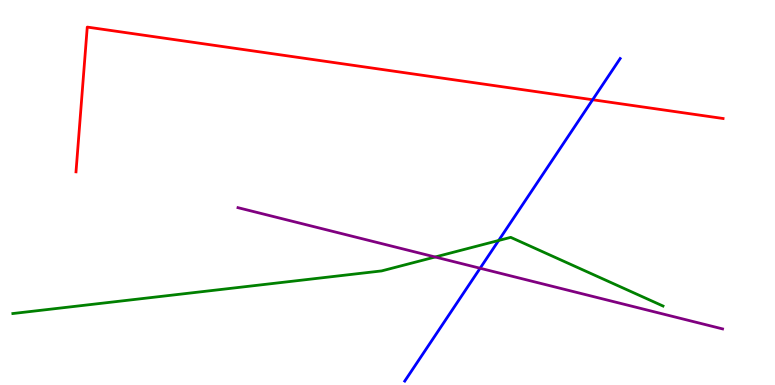[{'lines': ['blue', 'red'], 'intersections': [{'x': 7.65, 'y': 7.41}]}, {'lines': ['green', 'red'], 'intersections': []}, {'lines': ['purple', 'red'], 'intersections': []}, {'lines': ['blue', 'green'], 'intersections': [{'x': 6.43, 'y': 3.75}]}, {'lines': ['blue', 'purple'], 'intersections': [{'x': 6.19, 'y': 3.03}]}, {'lines': ['green', 'purple'], 'intersections': [{'x': 5.61, 'y': 3.32}]}]